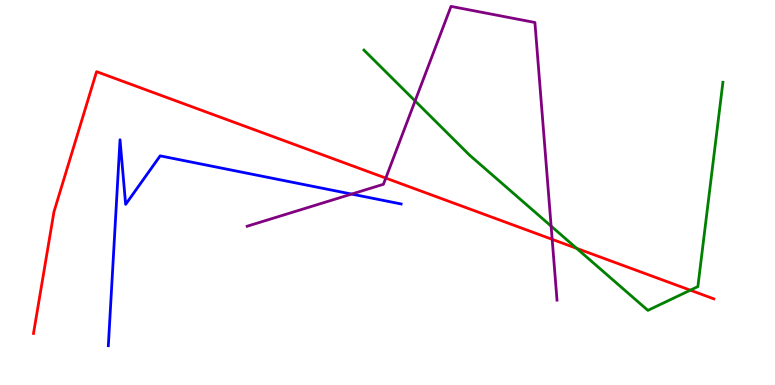[{'lines': ['blue', 'red'], 'intersections': []}, {'lines': ['green', 'red'], 'intersections': [{'x': 7.44, 'y': 3.55}, {'x': 8.91, 'y': 2.46}]}, {'lines': ['purple', 'red'], 'intersections': [{'x': 4.98, 'y': 5.37}, {'x': 7.12, 'y': 3.78}]}, {'lines': ['blue', 'green'], 'intersections': []}, {'lines': ['blue', 'purple'], 'intersections': [{'x': 4.54, 'y': 4.96}]}, {'lines': ['green', 'purple'], 'intersections': [{'x': 5.36, 'y': 7.38}, {'x': 7.11, 'y': 4.13}]}]